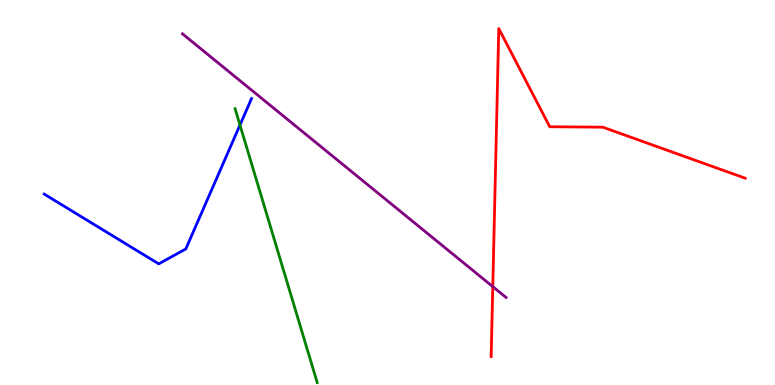[{'lines': ['blue', 'red'], 'intersections': []}, {'lines': ['green', 'red'], 'intersections': []}, {'lines': ['purple', 'red'], 'intersections': [{'x': 6.36, 'y': 2.55}]}, {'lines': ['blue', 'green'], 'intersections': [{'x': 3.1, 'y': 6.75}]}, {'lines': ['blue', 'purple'], 'intersections': []}, {'lines': ['green', 'purple'], 'intersections': []}]